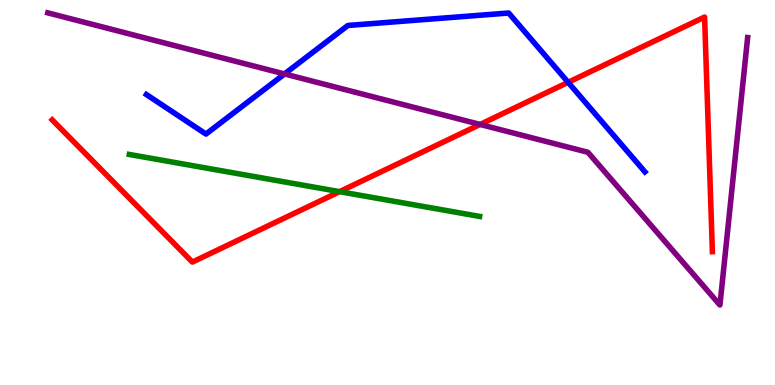[{'lines': ['blue', 'red'], 'intersections': [{'x': 7.33, 'y': 7.86}]}, {'lines': ['green', 'red'], 'intersections': [{'x': 4.38, 'y': 5.02}]}, {'lines': ['purple', 'red'], 'intersections': [{'x': 6.19, 'y': 6.77}]}, {'lines': ['blue', 'green'], 'intersections': []}, {'lines': ['blue', 'purple'], 'intersections': [{'x': 3.67, 'y': 8.08}]}, {'lines': ['green', 'purple'], 'intersections': []}]